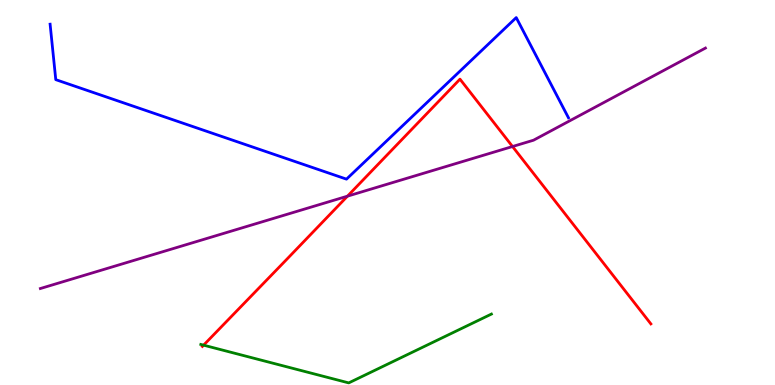[{'lines': ['blue', 'red'], 'intersections': []}, {'lines': ['green', 'red'], 'intersections': [{'x': 2.63, 'y': 1.03}]}, {'lines': ['purple', 'red'], 'intersections': [{'x': 4.48, 'y': 4.91}, {'x': 6.61, 'y': 6.19}]}, {'lines': ['blue', 'green'], 'intersections': []}, {'lines': ['blue', 'purple'], 'intersections': []}, {'lines': ['green', 'purple'], 'intersections': []}]